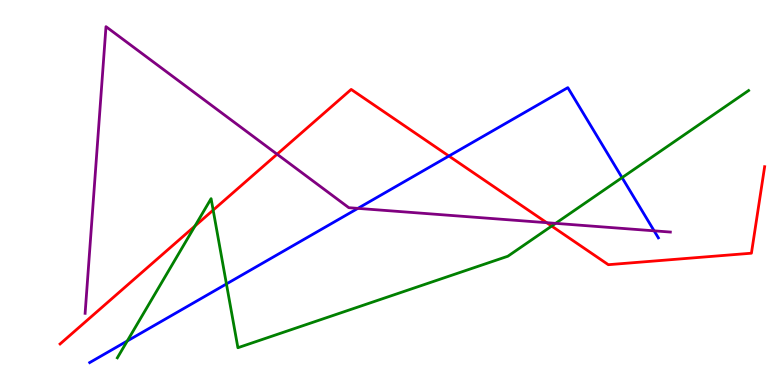[{'lines': ['blue', 'red'], 'intersections': [{'x': 5.79, 'y': 5.95}]}, {'lines': ['green', 'red'], 'intersections': [{'x': 2.52, 'y': 4.13}, {'x': 2.75, 'y': 4.54}, {'x': 7.12, 'y': 4.13}]}, {'lines': ['purple', 'red'], 'intersections': [{'x': 3.58, 'y': 5.99}, {'x': 7.05, 'y': 4.22}]}, {'lines': ['blue', 'green'], 'intersections': [{'x': 1.64, 'y': 1.14}, {'x': 2.92, 'y': 2.62}, {'x': 8.03, 'y': 5.39}]}, {'lines': ['blue', 'purple'], 'intersections': [{'x': 4.62, 'y': 4.59}, {'x': 8.44, 'y': 4.0}]}, {'lines': ['green', 'purple'], 'intersections': [{'x': 7.17, 'y': 4.2}]}]